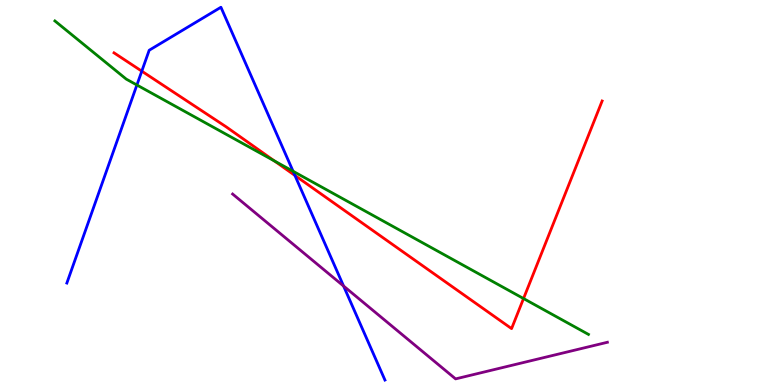[{'lines': ['blue', 'red'], 'intersections': [{'x': 1.83, 'y': 8.15}, {'x': 3.81, 'y': 5.44}]}, {'lines': ['green', 'red'], 'intersections': [{'x': 3.54, 'y': 5.82}, {'x': 6.76, 'y': 2.25}]}, {'lines': ['purple', 'red'], 'intersections': []}, {'lines': ['blue', 'green'], 'intersections': [{'x': 1.77, 'y': 7.79}, {'x': 3.78, 'y': 5.55}]}, {'lines': ['blue', 'purple'], 'intersections': [{'x': 4.43, 'y': 2.57}]}, {'lines': ['green', 'purple'], 'intersections': []}]